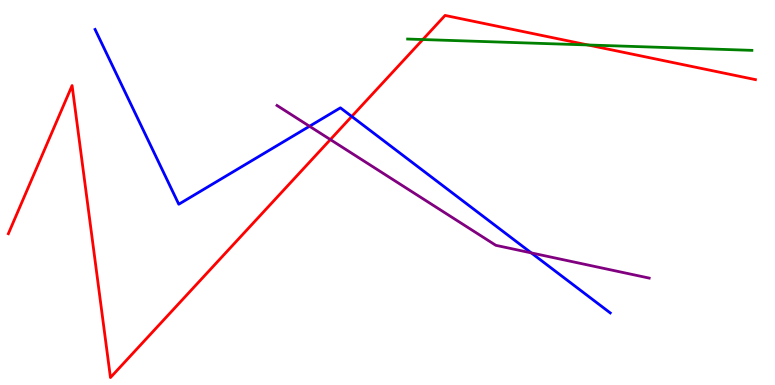[{'lines': ['blue', 'red'], 'intersections': [{'x': 4.54, 'y': 6.98}]}, {'lines': ['green', 'red'], 'intersections': [{'x': 5.46, 'y': 8.97}, {'x': 7.59, 'y': 8.83}]}, {'lines': ['purple', 'red'], 'intersections': [{'x': 4.26, 'y': 6.37}]}, {'lines': ['blue', 'green'], 'intersections': []}, {'lines': ['blue', 'purple'], 'intersections': [{'x': 3.99, 'y': 6.72}, {'x': 6.86, 'y': 3.43}]}, {'lines': ['green', 'purple'], 'intersections': []}]